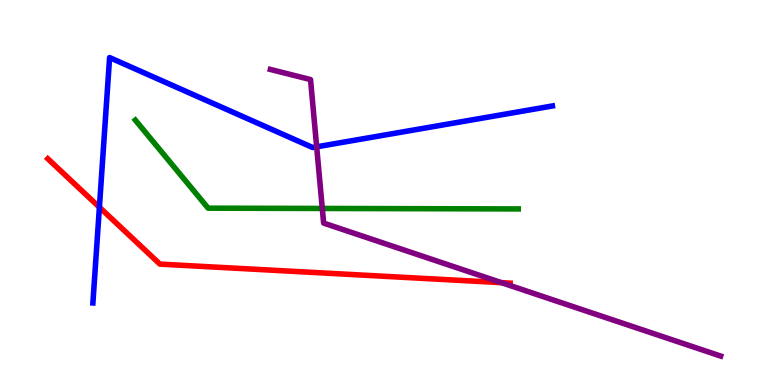[{'lines': ['blue', 'red'], 'intersections': [{'x': 1.28, 'y': 4.62}]}, {'lines': ['green', 'red'], 'intersections': []}, {'lines': ['purple', 'red'], 'intersections': [{'x': 6.47, 'y': 2.66}]}, {'lines': ['blue', 'green'], 'intersections': []}, {'lines': ['blue', 'purple'], 'intersections': [{'x': 4.09, 'y': 6.19}]}, {'lines': ['green', 'purple'], 'intersections': [{'x': 4.16, 'y': 4.59}]}]